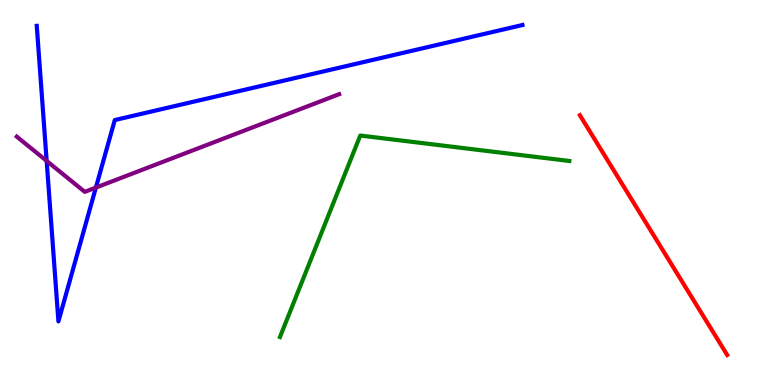[{'lines': ['blue', 'red'], 'intersections': []}, {'lines': ['green', 'red'], 'intersections': []}, {'lines': ['purple', 'red'], 'intersections': []}, {'lines': ['blue', 'green'], 'intersections': []}, {'lines': ['blue', 'purple'], 'intersections': [{'x': 0.602, 'y': 5.82}, {'x': 1.24, 'y': 5.13}]}, {'lines': ['green', 'purple'], 'intersections': []}]